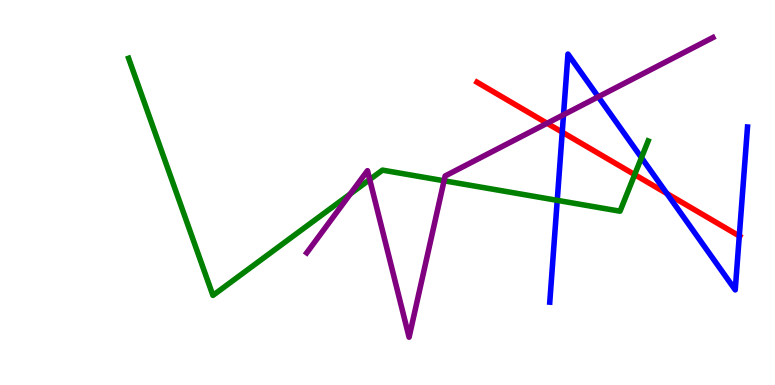[{'lines': ['blue', 'red'], 'intersections': [{'x': 7.25, 'y': 6.57}, {'x': 8.6, 'y': 4.97}, {'x': 9.54, 'y': 3.87}]}, {'lines': ['green', 'red'], 'intersections': [{'x': 8.19, 'y': 5.46}]}, {'lines': ['purple', 'red'], 'intersections': [{'x': 7.06, 'y': 6.8}]}, {'lines': ['blue', 'green'], 'intersections': [{'x': 7.19, 'y': 4.8}, {'x': 8.28, 'y': 5.9}]}, {'lines': ['blue', 'purple'], 'intersections': [{'x': 7.27, 'y': 7.02}, {'x': 7.72, 'y': 7.49}]}, {'lines': ['green', 'purple'], 'intersections': [{'x': 4.52, 'y': 4.96}, {'x': 4.77, 'y': 5.34}, {'x': 5.73, 'y': 5.3}]}]